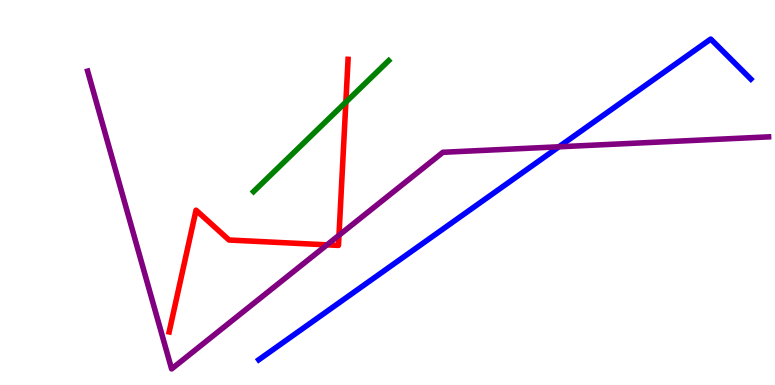[{'lines': ['blue', 'red'], 'intersections': []}, {'lines': ['green', 'red'], 'intersections': [{'x': 4.46, 'y': 7.35}]}, {'lines': ['purple', 'red'], 'intersections': [{'x': 4.22, 'y': 3.64}, {'x': 4.37, 'y': 3.89}]}, {'lines': ['blue', 'green'], 'intersections': []}, {'lines': ['blue', 'purple'], 'intersections': [{'x': 7.21, 'y': 6.19}]}, {'lines': ['green', 'purple'], 'intersections': []}]